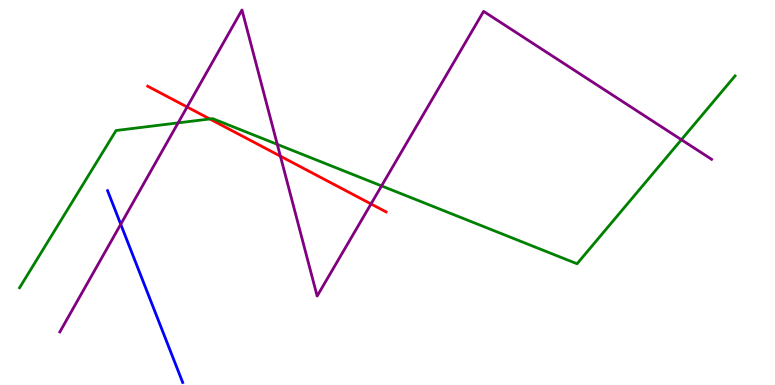[{'lines': ['blue', 'red'], 'intersections': []}, {'lines': ['green', 'red'], 'intersections': [{'x': 2.71, 'y': 6.91}]}, {'lines': ['purple', 'red'], 'intersections': [{'x': 2.41, 'y': 7.22}, {'x': 3.62, 'y': 5.94}, {'x': 4.79, 'y': 4.7}]}, {'lines': ['blue', 'green'], 'intersections': []}, {'lines': ['blue', 'purple'], 'intersections': [{'x': 1.56, 'y': 4.17}]}, {'lines': ['green', 'purple'], 'intersections': [{'x': 2.3, 'y': 6.81}, {'x': 3.58, 'y': 6.25}, {'x': 4.92, 'y': 5.17}, {'x': 8.79, 'y': 6.37}]}]